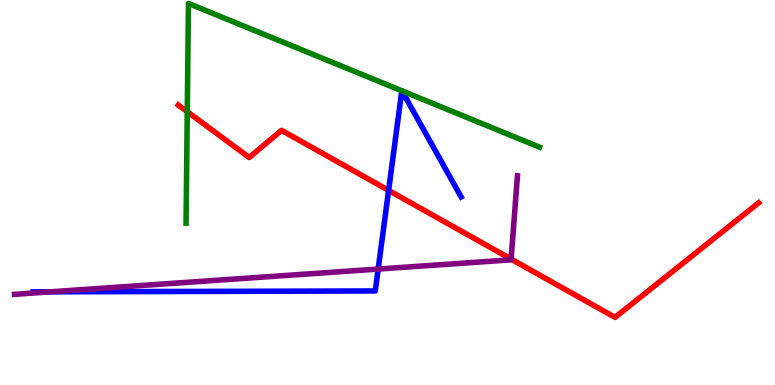[{'lines': ['blue', 'red'], 'intersections': [{'x': 5.01, 'y': 5.05}]}, {'lines': ['green', 'red'], 'intersections': [{'x': 2.42, 'y': 7.1}]}, {'lines': ['purple', 'red'], 'intersections': [{'x': 6.59, 'y': 3.27}]}, {'lines': ['blue', 'green'], 'intersections': [{'x': 5.18, 'y': 7.64}, {'x': 5.19, 'y': 7.64}]}, {'lines': ['blue', 'purple'], 'intersections': [{'x': 0.653, 'y': 2.42}, {'x': 4.88, 'y': 3.01}]}, {'lines': ['green', 'purple'], 'intersections': []}]